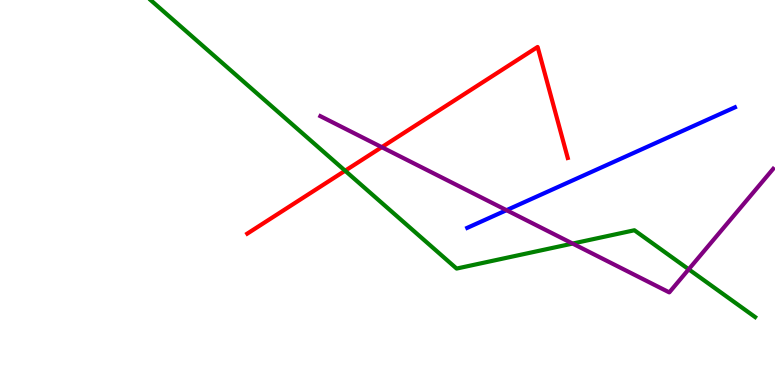[{'lines': ['blue', 'red'], 'intersections': []}, {'lines': ['green', 'red'], 'intersections': [{'x': 4.45, 'y': 5.57}]}, {'lines': ['purple', 'red'], 'intersections': [{'x': 4.93, 'y': 6.18}]}, {'lines': ['blue', 'green'], 'intersections': []}, {'lines': ['blue', 'purple'], 'intersections': [{'x': 6.54, 'y': 4.54}]}, {'lines': ['green', 'purple'], 'intersections': [{'x': 7.39, 'y': 3.67}, {'x': 8.89, 'y': 3.01}]}]